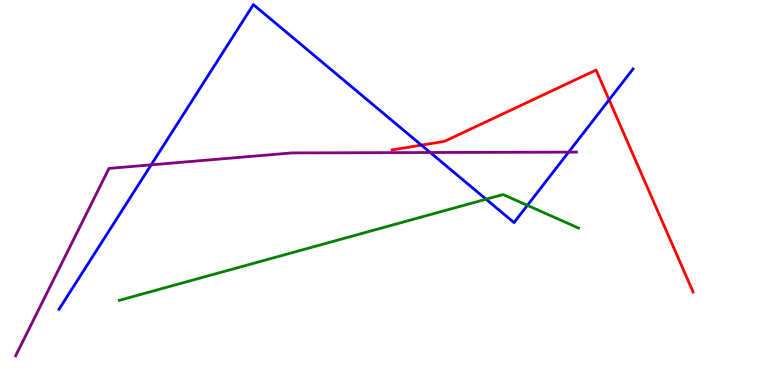[{'lines': ['blue', 'red'], 'intersections': [{'x': 5.44, 'y': 6.23}, {'x': 7.86, 'y': 7.41}]}, {'lines': ['green', 'red'], 'intersections': []}, {'lines': ['purple', 'red'], 'intersections': []}, {'lines': ['blue', 'green'], 'intersections': [{'x': 6.27, 'y': 4.83}, {'x': 6.81, 'y': 4.67}]}, {'lines': ['blue', 'purple'], 'intersections': [{'x': 1.95, 'y': 5.72}, {'x': 5.55, 'y': 6.04}, {'x': 7.34, 'y': 6.05}]}, {'lines': ['green', 'purple'], 'intersections': []}]